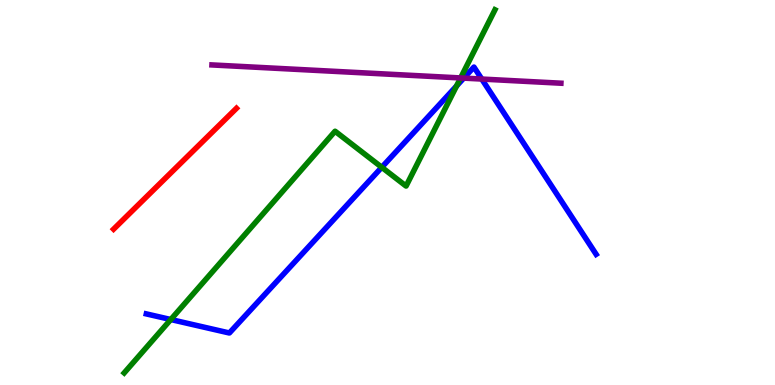[{'lines': ['blue', 'red'], 'intersections': []}, {'lines': ['green', 'red'], 'intersections': []}, {'lines': ['purple', 'red'], 'intersections': []}, {'lines': ['blue', 'green'], 'intersections': [{'x': 2.2, 'y': 1.7}, {'x': 4.93, 'y': 5.65}, {'x': 5.89, 'y': 7.77}]}, {'lines': ['blue', 'purple'], 'intersections': [{'x': 5.98, 'y': 7.97}, {'x': 6.22, 'y': 7.95}]}, {'lines': ['green', 'purple'], 'intersections': [{'x': 5.94, 'y': 7.98}]}]